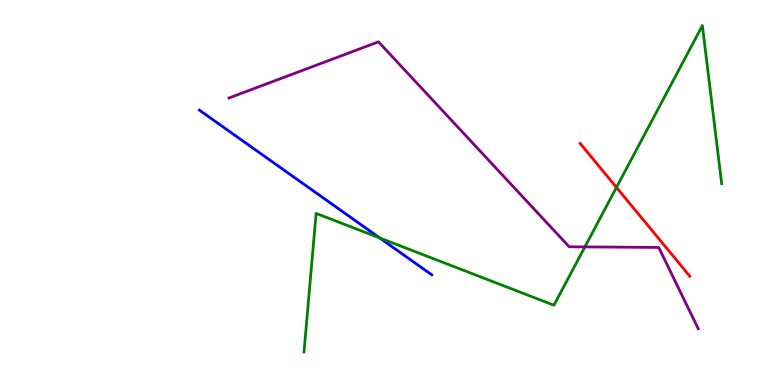[{'lines': ['blue', 'red'], 'intersections': []}, {'lines': ['green', 'red'], 'intersections': [{'x': 7.95, 'y': 5.13}]}, {'lines': ['purple', 'red'], 'intersections': []}, {'lines': ['blue', 'green'], 'intersections': [{'x': 4.9, 'y': 3.82}]}, {'lines': ['blue', 'purple'], 'intersections': []}, {'lines': ['green', 'purple'], 'intersections': [{'x': 7.55, 'y': 3.59}]}]